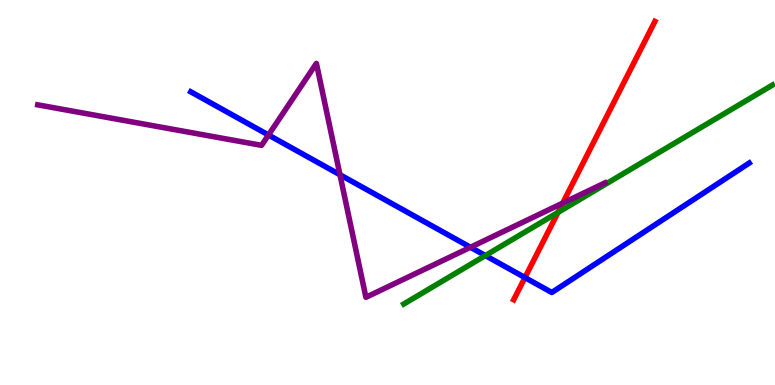[{'lines': ['blue', 'red'], 'intersections': [{'x': 6.77, 'y': 2.79}]}, {'lines': ['green', 'red'], 'intersections': [{'x': 7.2, 'y': 4.48}]}, {'lines': ['purple', 'red'], 'intersections': [{'x': 7.26, 'y': 4.72}]}, {'lines': ['blue', 'green'], 'intersections': [{'x': 6.26, 'y': 3.36}]}, {'lines': ['blue', 'purple'], 'intersections': [{'x': 3.46, 'y': 6.49}, {'x': 4.39, 'y': 5.46}, {'x': 6.07, 'y': 3.58}]}, {'lines': ['green', 'purple'], 'intersections': []}]